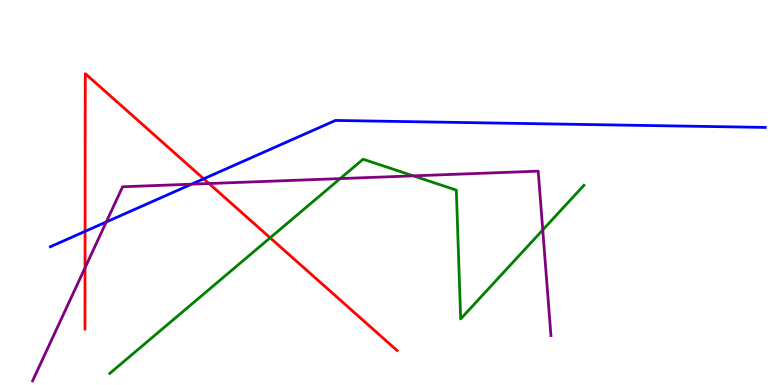[{'lines': ['blue', 'red'], 'intersections': [{'x': 1.1, 'y': 3.99}, {'x': 2.63, 'y': 5.36}]}, {'lines': ['green', 'red'], 'intersections': [{'x': 3.49, 'y': 3.82}]}, {'lines': ['purple', 'red'], 'intersections': [{'x': 1.1, 'y': 3.05}, {'x': 2.7, 'y': 5.23}]}, {'lines': ['blue', 'green'], 'intersections': []}, {'lines': ['blue', 'purple'], 'intersections': [{'x': 1.37, 'y': 4.23}, {'x': 2.47, 'y': 5.22}]}, {'lines': ['green', 'purple'], 'intersections': [{'x': 4.39, 'y': 5.36}, {'x': 5.33, 'y': 5.43}, {'x': 7.0, 'y': 4.03}]}]